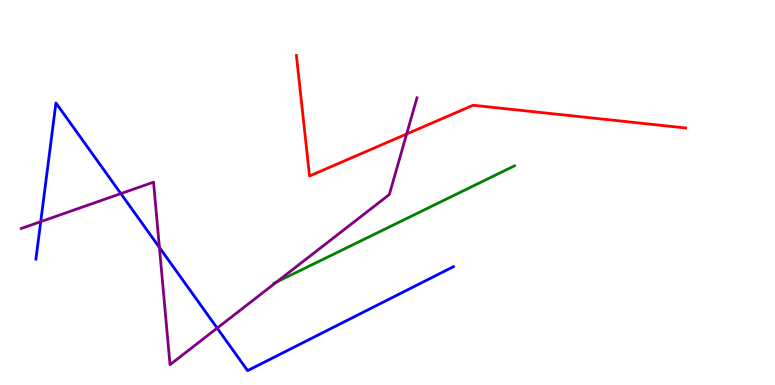[{'lines': ['blue', 'red'], 'intersections': []}, {'lines': ['green', 'red'], 'intersections': []}, {'lines': ['purple', 'red'], 'intersections': [{'x': 5.25, 'y': 6.52}]}, {'lines': ['blue', 'green'], 'intersections': []}, {'lines': ['blue', 'purple'], 'intersections': [{'x': 0.525, 'y': 4.24}, {'x': 1.56, 'y': 4.97}, {'x': 2.06, 'y': 3.57}, {'x': 2.8, 'y': 1.48}]}, {'lines': ['green', 'purple'], 'intersections': [{'x': 3.57, 'y': 2.67}]}]